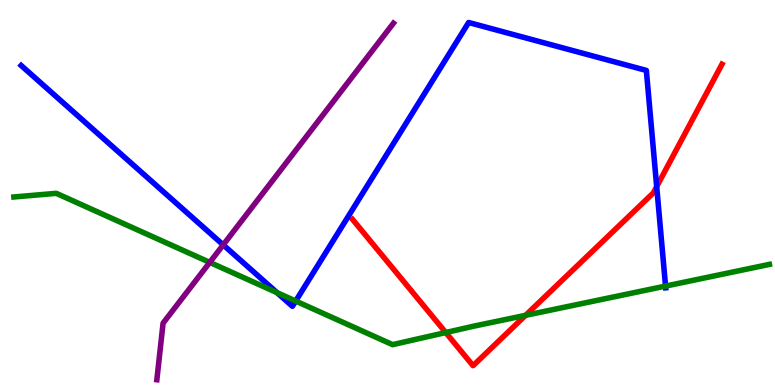[{'lines': ['blue', 'red'], 'intersections': [{'x': 8.47, 'y': 5.15}]}, {'lines': ['green', 'red'], 'intersections': [{'x': 5.75, 'y': 1.36}, {'x': 6.78, 'y': 1.81}]}, {'lines': ['purple', 'red'], 'intersections': []}, {'lines': ['blue', 'green'], 'intersections': [{'x': 3.57, 'y': 2.4}, {'x': 3.82, 'y': 2.18}, {'x': 8.59, 'y': 2.57}]}, {'lines': ['blue', 'purple'], 'intersections': [{'x': 2.88, 'y': 3.64}]}, {'lines': ['green', 'purple'], 'intersections': [{'x': 2.71, 'y': 3.18}]}]